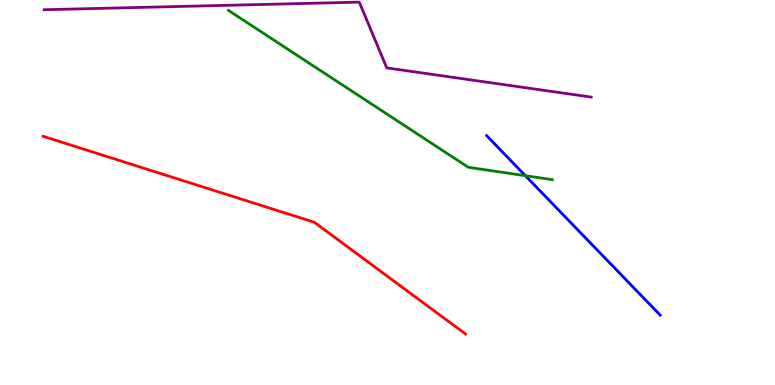[{'lines': ['blue', 'red'], 'intersections': []}, {'lines': ['green', 'red'], 'intersections': []}, {'lines': ['purple', 'red'], 'intersections': []}, {'lines': ['blue', 'green'], 'intersections': [{'x': 6.78, 'y': 5.44}]}, {'lines': ['blue', 'purple'], 'intersections': []}, {'lines': ['green', 'purple'], 'intersections': []}]